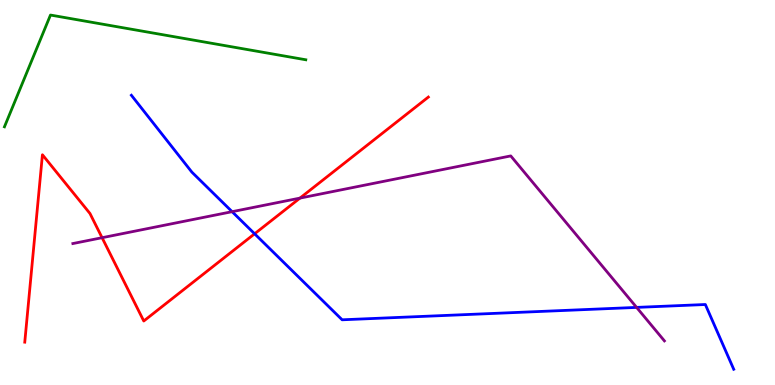[{'lines': ['blue', 'red'], 'intersections': [{'x': 3.29, 'y': 3.93}]}, {'lines': ['green', 'red'], 'intersections': []}, {'lines': ['purple', 'red'], 'intersections': [{'x': 1.32, 'y': 3.83}, {'x': 3.87, 'y': 4.85}]}, {'lines': ['blue', 'green'], 'intersections': []}, {'lines': ['blue', 'purple'], 'intersections': [{'x': 3.0, 'y': 4.5}, {'x': 8.21, 'y': 2.02}]}, {'lines': ['green', 'purple'], 'intersections': []}]